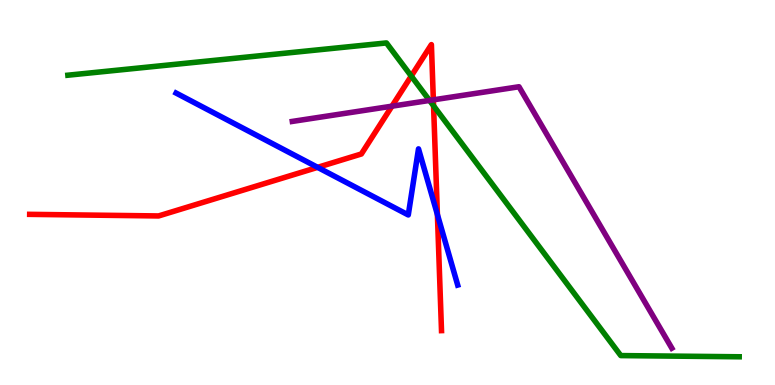[{'lines': ['blue', 'red'], 'intersections': [{'x': 4.1, 'y': 5.65}, {'x': 5.64, 'y': 4.43}]}, {'lines': ['green', 'red'], 'intersections': [{'x': 5.31, 'y': 8.02}, {'x': 5.59, 'y': 7.25}]}, {'lines': ['purple', 'red'], 'intersections': [{'x': 5.06, 'y': 7.24}, {'x': 5.59, 'y': 7.41}]}, {'lines': ['blue', 'green'], 'intersections': []}, {'lines': ['blue', 'purple'], 'intersections': []}, {'lines': ['green', 'purple'], 'intersections': [{'x': 5.54, 'y': 7.39}]}]